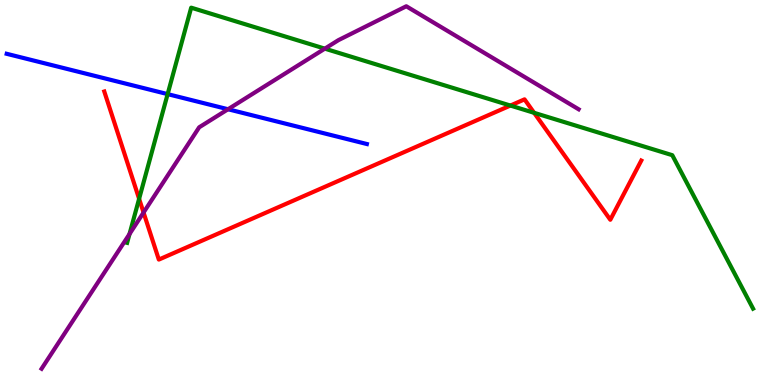[{'lines': ['blue', 'red'], 'intersections': []}, {'lines': ['green', 'red'], 'intersections': [{'x': 1.79, 'y': 4.84}, {'x': 6.59, 'y': 7.26}, {'x': 6.89, 'y': 7.07}]}, {'lines': ['purple', 'red'], 'intersections': [{'x': 1.85, 'y': 4.48}]}, {'lines': ['blue', 'green'], 'intersections': [{'x': 2.16, 'y': 7.56}]}, {'lines': ['blue', 'purple'], 'intersections': [{'x': 2.94, 'y': 7.16}]}, {'lines': ['green', 'purple'], 'intersections': [{'x': 1.67, 'y': 3.92}, {'x': 4.19, 'y': 8.74}]}]